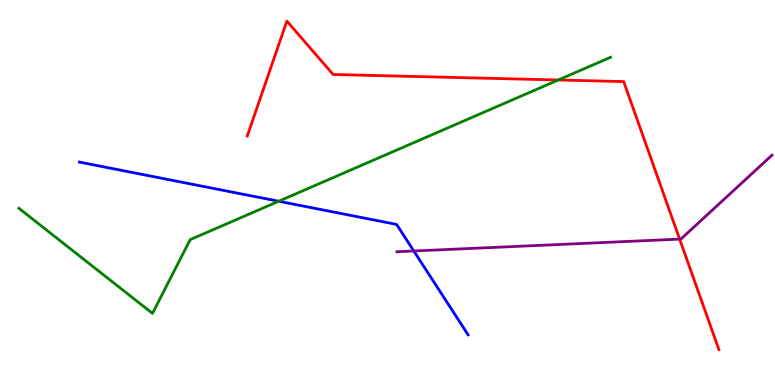[{'lines': ['blue', 'red'], 'intersections': []}, {'lines': ['green', 'red'], 'intersections': [{'x': 7.2, 'y': 7.92}]}, {'lines': ['purple', 'red'], 'intersections': [{'x': 8.77, 'y': 3.79}]}, {'lines': ['blue', 'green'], 'intersections': [{'x': 3.6, 'y': 4.77}]}, {'lines': ['blue', 'purple'], 'intersections': [{'x': 5.34, 'y': 3.48}]}, {'lines': ['green', 'purple'], 'intersections': []}]